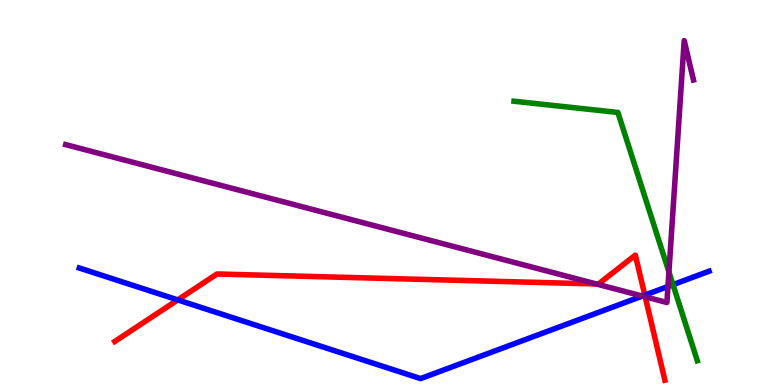[{'lines': ['blue', 'red'], 'intersections': [{'x': 2.29, 'y': 2.21}, {'x': 8.32, 'y': 2.33}]}, {'lines': ['green', 'red'], 'intersections': []}, {'lines': ['purple', 'red'], 'intersections': [{'x': 7.69, 'y': 2.62}, {'x': 8.33, 'y': 2.29}]}, {'lines': ['blue', 'green'], 'intersections': [{'x': 8.68, 'y': 2.61}]}, {'lines': ['blue', 'purple'], 'intersections': [{'x': 8.29, 'y': 2.31}, {'x': 8.62, 'y': 2.56}]}, {'lines': ['green', 'purple'], 'intersections': [{'x': 8.63, 'y': 2.94}]}]